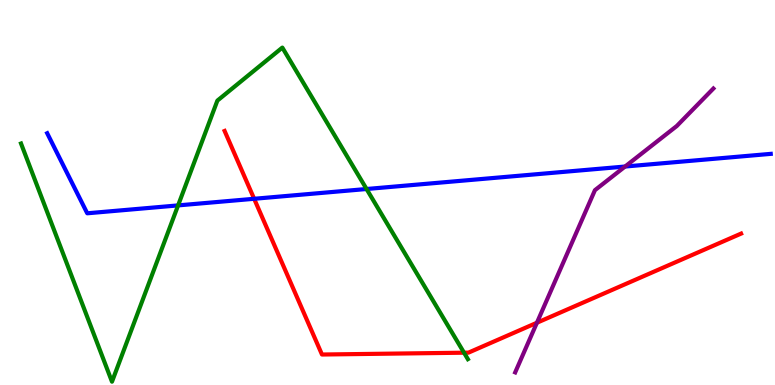[{'lines': ['blue', 'red'], 'intersections': [{'x': 3.28, 'y': 4.84}]}, {'lines': ['green', 'red'], 'intersections': [{'x': 5.99, 'y': 0.839}]}, {'lines': ['purple', 'red'], 'intersections': [{'x': 6.93, 'y': 1.62}]}, {'lines': ['blue', 'green'], 'intersections': [{'x': 2.3, 'y': 4.67}, {'x': 4.73, 'y': 5.09}]}, {'lines': ['blue', 'purple'], 'intersections': [{'x': 8.07, 'y': 5.67}]}, {'lines': ['green', 'purple'], 'intersections': []}]